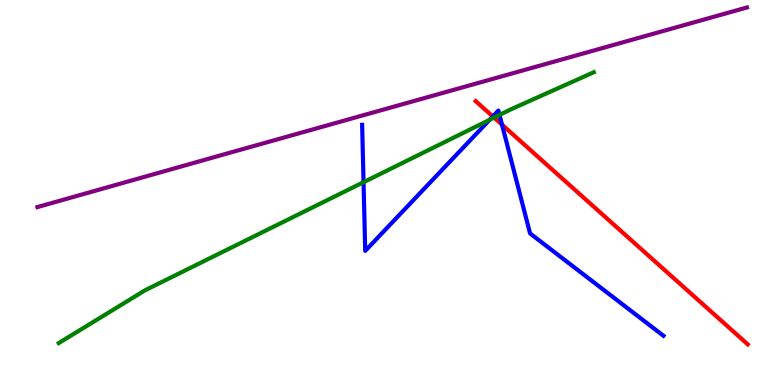[{'lines': ['blue', 'red'], 'intersections': [{'x': 6.36, 'y': 6.98}, {'x': 6.48, 'y': 6.76}]}, {'lines': ['green', 'red'], 'intersections': [{'x': 6.38, 'y': 6.94}]}, {'lines': ['purple', 'red'], 'intersections': []}, {'lines': ['blue', 'green'], 'intersections': [{'x': 4.69, 'y': 5.27}, {'x': 6.32, 'y': 6.89}, {'x': 6.45, 'y': 7.01}]}, {'lines': ['blue', 'purple'], 'intersections': []}, {'lines': ['green', 'purple'], 'intersections': []}]